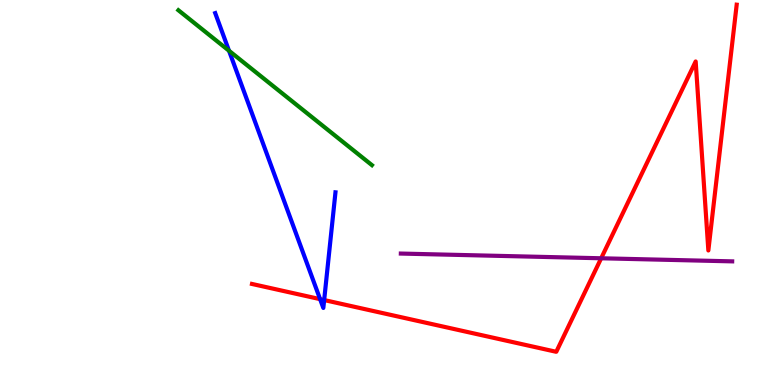[{'lines': ['blue', 'red'], 'intersections': [{'x': 4.13, 'y': 2.23}, {'x': 4.18, 'y': 2.21}]}, {'lines': ['green', 'red'], 'intersections': []}, {'lines': ['purple', 'red'], 'intersections': [{'x': 7.76, 'y': 3.29}]}, {'lines': ['blue', 'green'], 'intersections': [{'x': 2.96, 'y': 8.68}]}, {'lines': ['blue', 'purple'], 'intersections': []}, {'lines': ['green', 'purple'], 'intersections': []}]